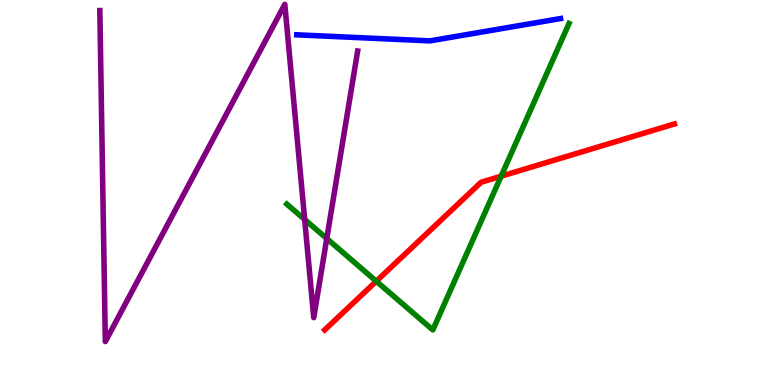[{'lines': ['blue', 'red'], 'intersections': []}, {'lines': ['green', 'red'], 'intersections': [{'x': 4.86, 'y': 2.7}, {'x': 6.47, 'y': 5.42}]}, {'lines': ['purple', 'red'], 'intersections': []}, {'lines': ['blue', 'green'], 'intersections': []}, {'lines': ['blue', 'purple'], 'intersections': []}, {'lines': ['green', 'purple'], 'intersections': [{'x': 3.93, 'y': 4.3}, {'x': 4.22, 'y': 3.8}]}]